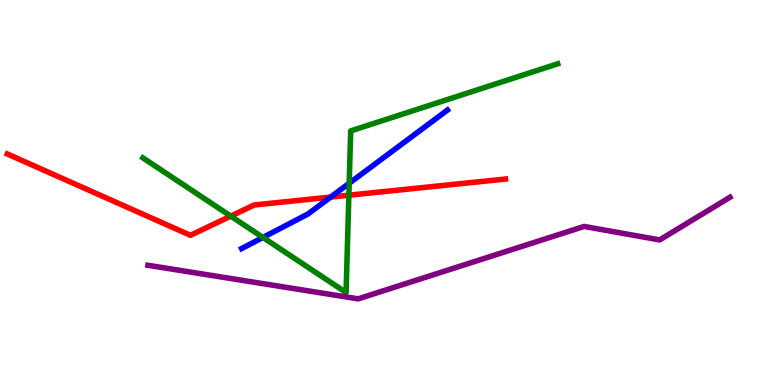[{'lines': ['blue', 'red'], 'intersections': [{'x': 4.27, 'y': 4.88}]}, {'lines': ['green', 'red'], 'intersections': [{'x': 2.98, 'y': 4.39}, {'x': 4.5, 'y': 4.93}]}, {'lines': ['purple', 'red'], 'intersections': []}, {'lines': ['blue', 'green'], 'intersections': [{'x': 3.39, 'y': 3.83}, {'x': 4.51, 'y': 5.24}]}, {'lines': ['blue', 'purple'], 'intersections': []}, {'lines': ['green', 'purple'], 'intersections': []}]